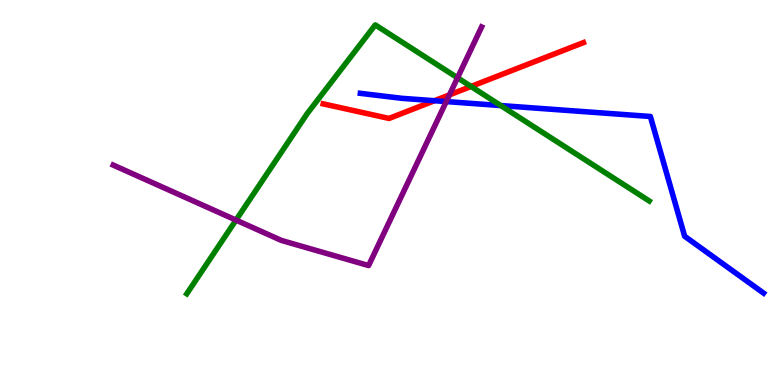[{'lines': ['blue', 'red'], 'intersections': [{'x': 5.61, 'y': 7.38}]}, {'lines': ['green', 'red'], 'intersections': [{'x': 6.08, 'y': 7.75}]}, {'lines': ['purple', 'red'], 'intersections': [{'x': 5.8, 'y': 7.54}]}, {'lines': ['blue', 'green'], 'intersections': [{'x': 6.46, 'y': 7.26}]}, {'lines': ['blue', 'purple'], 'intersections': [{'x': 5.76, 'y': 7.36}]}, {'lines': ['green', 'purple'], 'intersections': [{'x': 3.05, 'y': 4.28}, {'x': 5.9, 'y': 7.98}]}]